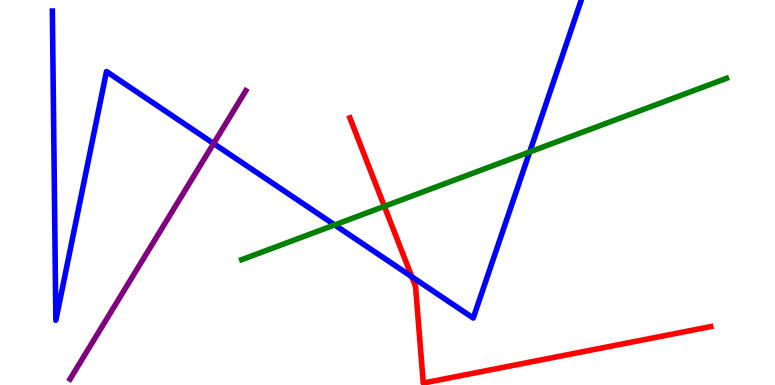[{'lines': ['blue', 'red'], 'intersections': [{'x': 5.31, 'y': 2.81}]}, {'lines': ['green', 'red'], 'intersections': [{'x': 4.96, 'y': 4.64}]}, {'lines': ['purple', 'red'], 'intersections': []}, {'lines': ['blue', 'green'], 'intersections': [{'x': 4.32, 'y': 4.16}, {'x': 6.83, 'y': 6.05}]}, {'lines': ['blue', 'purple'], 'intersections': [{'x': 2.76, 'y': 6.27}]}, {'lines': ['green', 'purple'], 'intersections': []}]